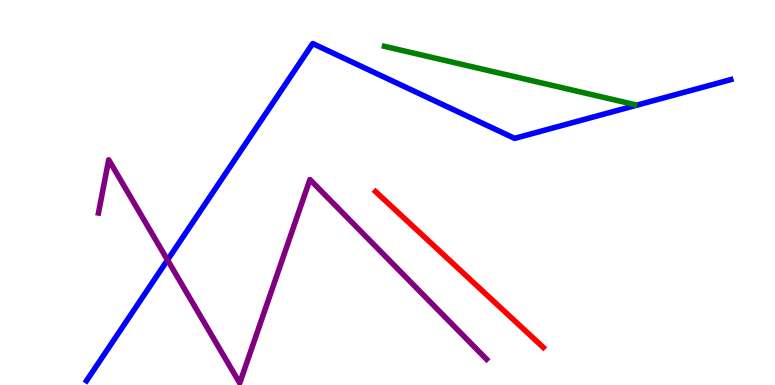[{'lines': ['blue', 'red'], 'intersections': []}, {'lines': ['green', 'red'], 'intersections': []}, {'lines': ['purple', 'red'], 'intersections': []}, {'lines': ['blue', 'green'], 'intersections': []}, {'lines': ['blue', 'purple'], 'intersections': [{'x': 2.16, 'y': 3.25}]}, {'lines': ['green', 'purple'], 'intersections': []}]